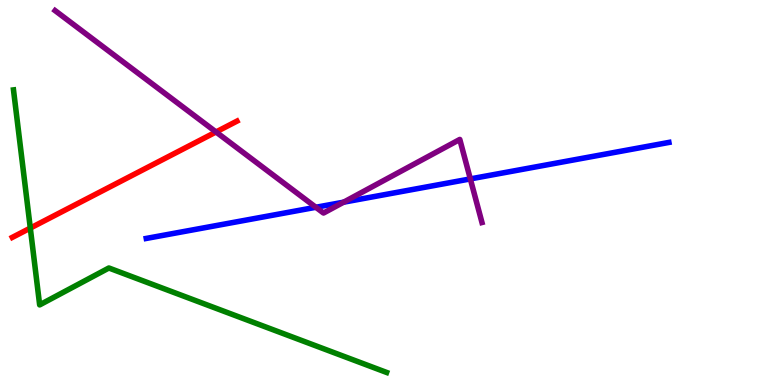[{'lines': ['blue', 'red'], 'intersections': []}, {'lines': ['green', 'red'], 'intersections': [{'x': 0.391, 'y': 4.08}]}, {'lines': ['purple', 'red'], 'intersections': [{'x': 2.79, 'y': 6.57}]}, {'lines': ['blue', 'green'], 'intersections': []}, {'lines': ['blue', 'purple'], 'intersections': [{'x': 4.08, 'y': 4.62}, {'x': 4.43, 'y': 4.75}, {'x': 6.07, 'y': 5.35}]}, {'lines': ['green', 'purple'], 'intersections': []}]